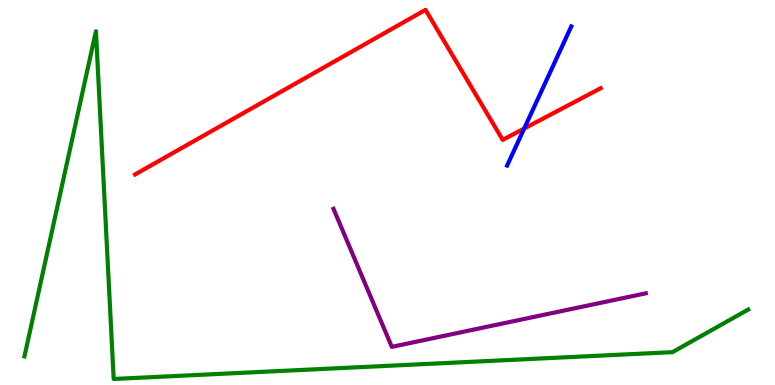[{'lines': ['blue', 'red'], 'intersections': [{'x': 6.76, 'y': 6.66}]}, {'lines': ['green', 'red'], 'intersections': []}, {'lines': ['purple', 'red'], 'intersections': []}, {'lines': ['blue', 'green'], 'intersections': []}, {'lines': ['blue', 'purple'], 'intersections': []}, {'lines': ['green', 'purple'], 'intersections': []}]